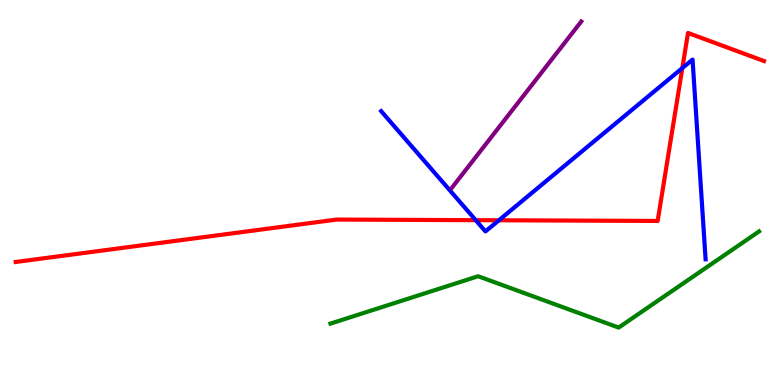[{'lines': ['blue', 'red'], 'intersections': [{'x': 6.14, 'y': 4.28}, {'x': 6.44, 'y': 4.28}, {'x': 8.8, 'y': 8.23}]}, {'lines': ['green', 'red'], 'intersections': []}, {'lines': ['purple', 'red'], 'intersections': []}, {'lines': ['blue', 'green'], 'intersections': []}, {'lines': ['blue', 'purple'], 'intersections': []}, {'lines': ['green', 'purple'], 'intersections': []}]